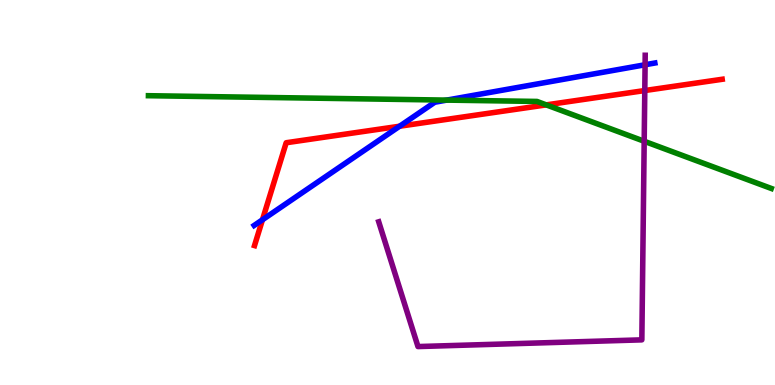[{'lines': ['blue', 'red'], 'intersections': [{'x': 3.39, 'y': 4.29}, {'x': 5.16, 'y': 6.72}]}, {'lines': ['green', 'red'], 'intersections': [{'x': 7.05, 'y': 7.28}]}, {'lines': ['purple', 'red'], 'intersections': [{'x': 8.32, 'y': 7.65}]}, {'lines': ['blue', 'green'], 'intersections': [{'x': 5.76, 'y': 7.4}]}, {'lines': ['blue', 'purple'], 'intersections': [{'x': 8.32, 'y': 8.32}]}, {'lines': ['green', 'purple'], 'intersections': [{'x': 8.31, 'y': 6.33}]}]